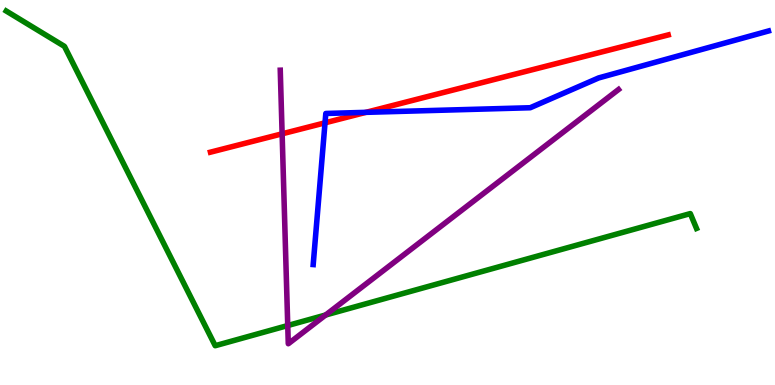[{'lines': ['blue', 'red'], 'intersections': [{'x': 4.19, 'y': 6.81}, {'x': 4.72, 'y': 7.08}]}, {'lines': ['green', 'red'], 'intersections': []}, {'lines': ['purple', 'red'], 'intersections': [{'x': 3.64, 'y': 6.52}]}, {'lines': ['blue', 'green'], 'intersections': []}, {'lines': ['blue', 'purple'], 'intersections': []}, {'lines': ['green', 'purple'], 'intersections': [{'x': 3.71, 'y': 1.54}, {'x': 4.2, 'y': 1.82}]}]